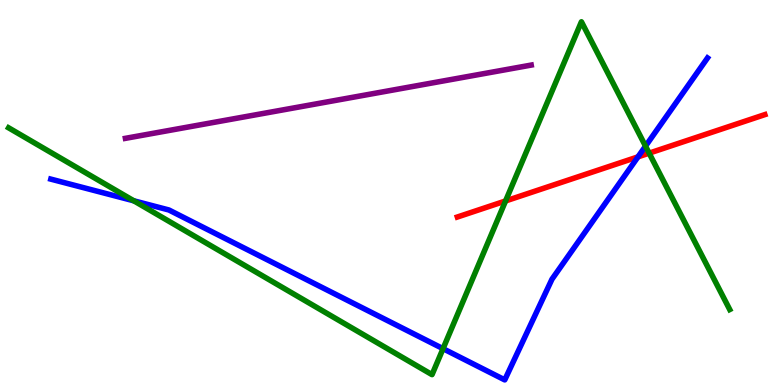[{'lines': ['blue', 'red'], 'intersections': [{'x': 8.23, 'y': 5.93}]}, {'lines': ['green', 'red'], 'intersections': [{'x': 6.52, 'y': 4.78}, {'x': 8.38, 'y': 6.02}]}, {'lines': ['purple', 'red'], 'intersections': []}, {'lines': ['blue', 'green'], 'intersections': [{'x': 1.73, 'y': 4.78}, {'x': 5.72, 'y': 0.944}, {'x': 8.33, 'y': 6.2}]}, {'lines': ['blue', 'purple'], 'intersections': []}, {'lines': ['green', 'purple'], 'intersections': []}]